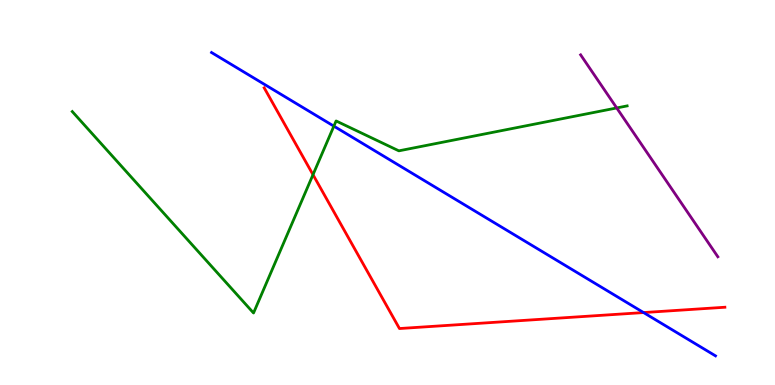[{'lines': ['blue', 'red'], 'intersections': [{'x': 8.3, 'y': 1.88}]}, {'lines': ['green', 'red'], 'intersections': [{'x': 4.04, 'y': 5.46}]}, {'lines': ['purple', 'red'], 'intersections': []}, {'lines': ['blue', 'green'], 'intersections': [{'x': 4.31, 'y': 6.72}]}, {'lines': ['blue', 'purple'], 'intersections': []}, {'lines': ['green', 'purple'], 'intersections': [{'x': 7.96, 'y': 7.2}]}]